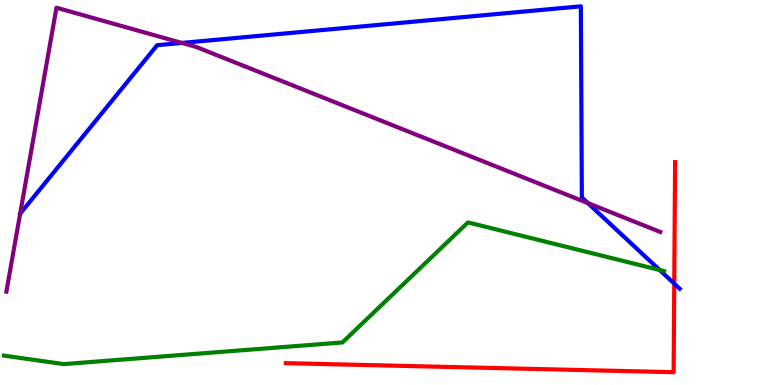[{'lines': ['blue', 'red'], 'intersections': [{'x': 8.7, 'y': 2.63}]}, {'lines': ['green', 'red'], 'intersections': []}, {'lines': ['purple', 'red'], 'intersections': []}, {'lines': ['blue', 'green'], 'intersections': [{'x': 8.51, 'y': 2.99}]}, {'lines': ['blue', 'purple'], 'intersections': [{'x': 2.35, 'y': 8.88}, {'x': 7.59, 'y': 4.72}]}, {'lines': ['green', 'purple'], 'intersections': []}]